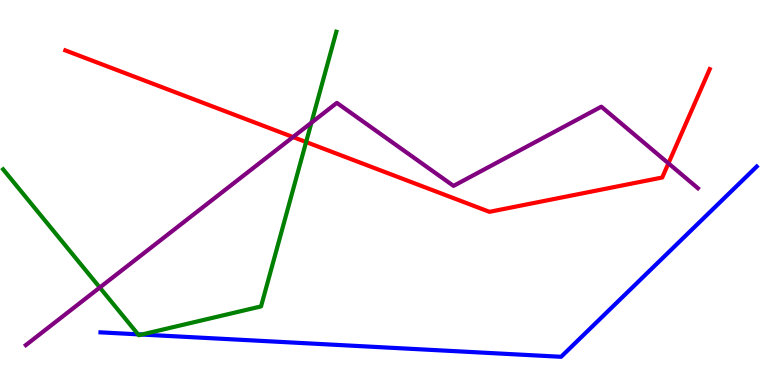[{'lines': ['blue', 'red'], 'intersections': []}, {'lines': ['green', 'red'], 'intersections': [{'x': 3.95, 'y': 6.31}]}, {'lines': ['purple', 'red'], 'intersections': [{'x': 3.78, 'y': 6.44}, {'x': 8.62, 'y': 5.76}]}, {'lines': ['blue', 'green'], 'intersections': [{'x': 1.78, 'y': 1.32}, {'x': 1.83, 'y': 1.31}]}, {'lines': ['blue', 'purple'], 'intersections': []}, {'lines': ['green', 'purple'], 'intersections': [{'x': 1.29, 'y': 2.53}, {'x': 4.02, 'y': 6.81}]}]